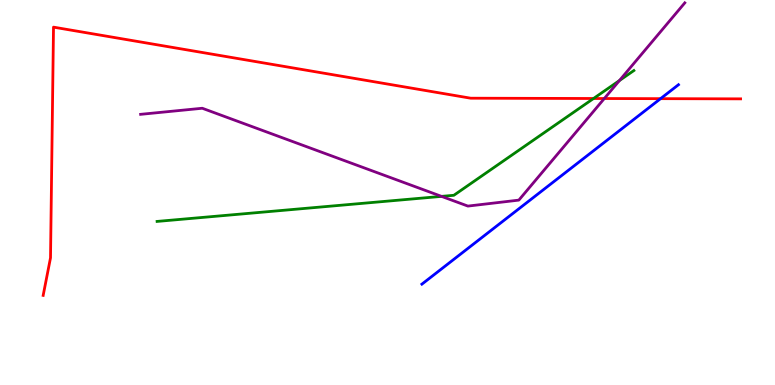[{'lines': ['blue', 'red'], 'intersections': [{'x': 8.52, 'y': 7.44}]}, {'lines': ['green', 'red'], 'intersections': [{'x': 7.66, 'y': 7.44}]}, {'lines': ['purple', 'red'], 'intersections': [{'x': 7.8, 'y': 7.44}]}, {'lines': ['blue', 'green'], 'intersections': []}, {'lines': ['blue', 'purple'], 'intersections': []}, {'lines': ['green', 'purple'], 'intersections': [{'x': 5.7, 'y': 4.9}, {'x': 7.99, 'y': 7.91}]}]